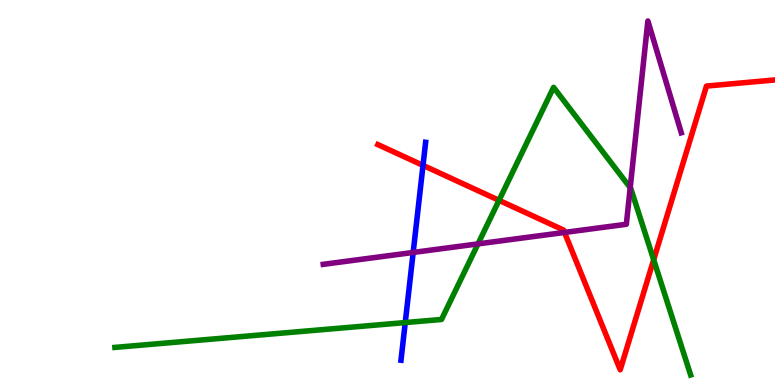[{'lines': ['blue', 'red'], 'intersections': [{'x': 5.46, 'y': 5.7}]}, {'lines': ['green', 'red'], 'intersections': [{'x': 6.44, 'y': 4.8}, {'x': 8.43, 'y': 3.25}]}, {'lines': ['purple', 'red'], 'intersections': [{'x': 7.28, 'y': 3.96}]}, {'lines': ['blue', 'green'], 'intersections': [{'x': 5.23, 'y': 1.62}]}, {'lines': ['blue', 'purple'], 'intersections': [{'x': 5.33, 'y': 3.44}]}, {'lines': ['green', 'purple'], 'intersections': [{'x': 6.17, 'y': 3.67}, {'x': 8.13, 'y': 5.12}]}]